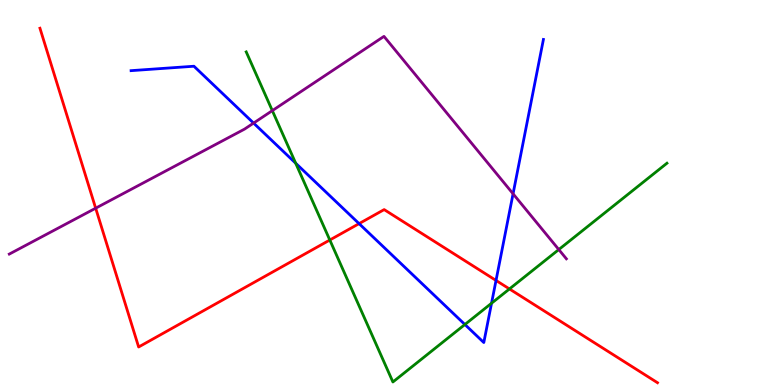[{'lines': ['blue', 'red'], 'intersections': [{'x': 4.63, 'y': 4.19}, {'x': 6.4, 'y': 2.72}]}, {'lines': ['green', 'red'], 'intersections': [{'x': 4.26, 'y': 3.77}, {'x': 6.57, 'y': 2.49}]}, {'lines': ['purple', 'red'], 'intersections': [{'x': 1.23, 'y': 4.59}]}, {'lines': ['blue', 'green'], 'intersections': [{'x': 3.82, 'y': 5.76}, {'x': 6.0, 'y': 1.57}, {'x': 6.34, 'y': 2.12}]}, {'lines': ['blue', 'purple'], 'intersections': [{'x': 3.27, 'y': 6.8}, {'x': 6.62, 'y': 4.97}]}, {'lines': ['green', 'purple'], 'intersections': [{'x': 3.51, 'y': 7.13}, {'x': 7.21, 'y': 3.52}]}]